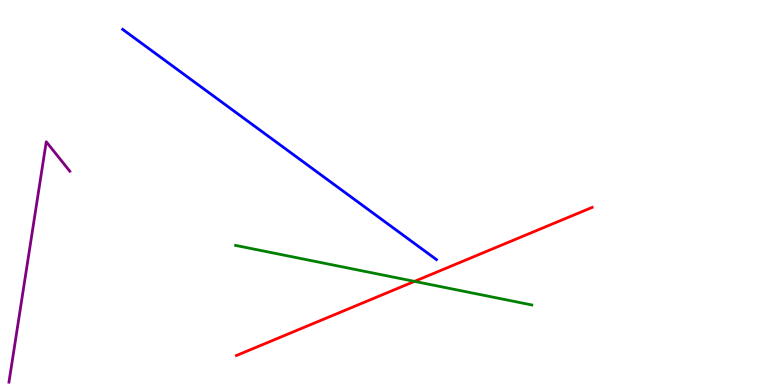[{'lines': ['blue', 'red'], 'intersections': []}, {'lines': ['green', 'red'], 'intersections': [{'x': 5.35, 'y': 2.69}]}, {'lines': ['purple', 'red'], 'intersections': []}, {'lines': ['blue', 'green'], 'intersections': []}, {'lines': ['blue', 'purple'], 'intersections': []}, {'lines': ['green', 'purple'], 'intersections': []}]